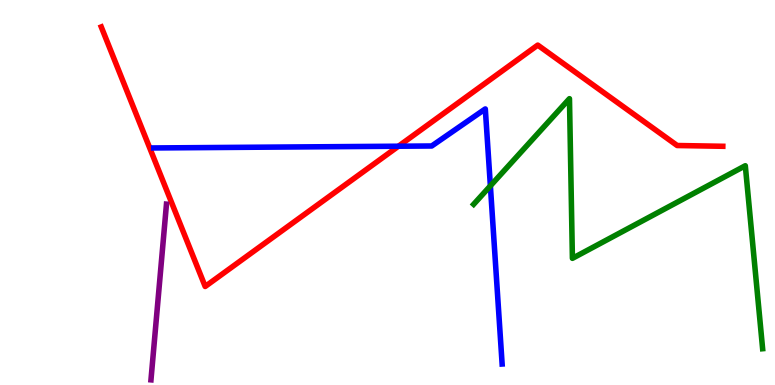[{'lines': ['blue', 'red'], 'intersections': [{'x': 5.14, 'y': 6.2}]}, {'lines': ['green', 'red'], 'intersections': []}, {'lines': ['purple', 'red'], 'intersections': []}, {'lines': ['blue', 'green'], 'intersections': [{'x': 6.33, 'y': 5.17}]}, {'lines': ['blue', 'purple'], 'intersections': []}, {'lines': ['green', 'purple'], 'intersections': []}]